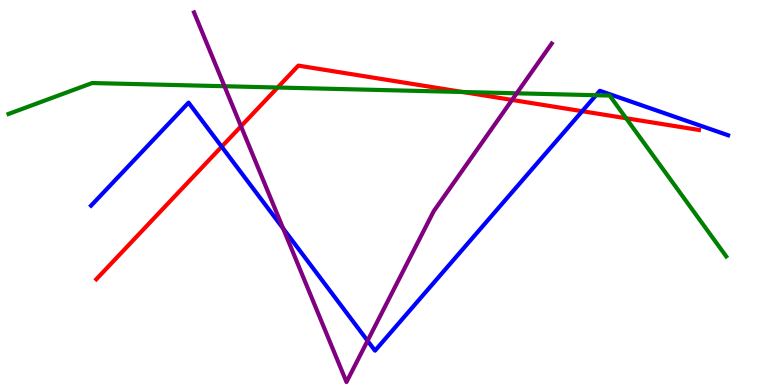[{'lines': ['blue', 'red'], 'intersections': [{'x': 2.86, 'y': 6.19}, {'x': 7.51, 'y': 7.11}]}, {'lines': ['green', 'red'], 'intersections': [{'x': 3.58, 'y': 7.73}, {'x': 5.97, 'y': 7.61}, {'x': 8.08, 'y': 6.93}]}, {'lines': ['purple', 'red'], 'intersections': [{'x': 3.11, 'y': 6.72}, {'x': 6.61, 'y': 7.4}]}, {'lines': ['blue', 'green'], 'intersections': [{'x': 7.69, 'y': 7.53}]}, {'lines': ['blue', 'purple'], 'intersections': [{'x': 3.65, 'y': 4.07}, {'x': 4.74, 'y': 1.15}]}, {'lines': ['green', 'purple'], 'intersections': [{'x': 2.9, 'y': 7.76}, {'x': 6.67, 'y': 7.58}]}]